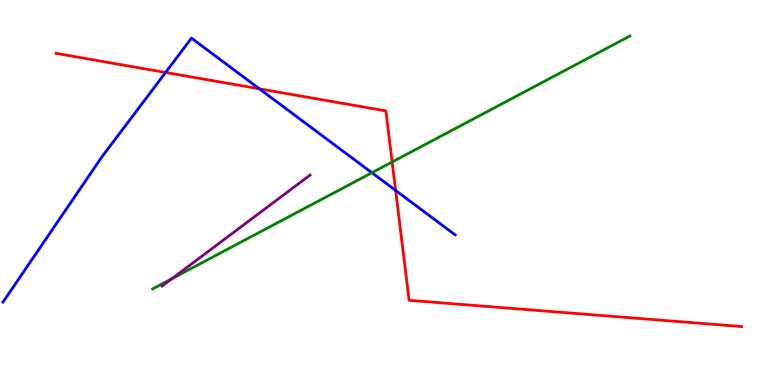[{'lines': ['blue', 'red'], 'intersections': [{'x': 2.14, 'y': 8.12}, {'x': 3.35, 'y': 7.69}, {'x': 5.11, 'y': 5.05}]}, {'lines': ['green', 'red'], 'intersections': [{'x': 5.06, 'y': 5.79}]}, {'lines': ['purple', 'red'], 'intersections': []}, {'lines': ['blue', 'green'], 'intersections': [{'x': 4.8, 'y': 5.51}]}, {'lines': ['blue', 'purple'], 'intersections': []}, {'lines': ['green', 'purple'], 'intersections': [{'x': 2.22, 'y': 2.76}]}]